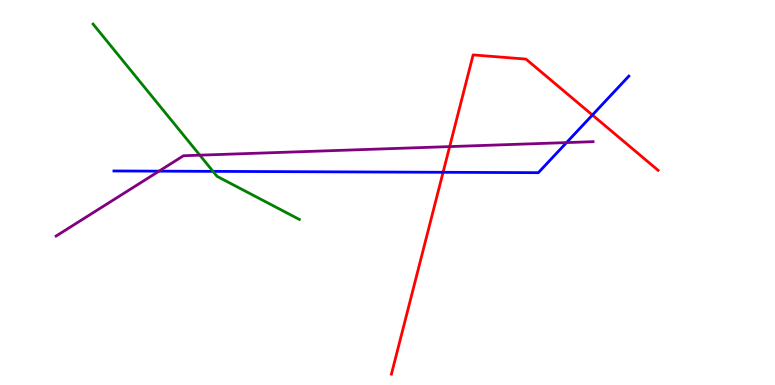[{'lines': ['blue', 'red'], 'intersections': [{'x': 5.72, 'y': 5.52}, {'x': 7.64, 'y': 7.01}]}, {'lines': ['green', 'red'], 'intersections': []}, {'lines': ['purple', 'red'], 'intersections': [{'x': 5.8, 'y': 6.19}]}, {'lines': ['blue', 'green'], 'intersections': [{'x': 2.75, 'y': 5.55}]}, {'lines': ['blue', 'purple'], 'intersections': [{'x': 2.05, 'y': 5.55}, {'x': 7.31, 'y': 6.3}]}, {'lines': ['green', 'purple'], 'intersections': [{'x': 2.58, 'y': 5.97}]}]